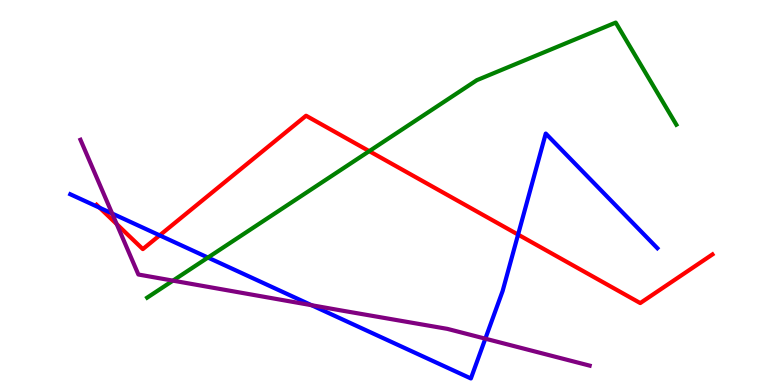[{'lines': ['blue', 'red'], 'intersections': [{'x': 1.29, 'y': 4.6}, {'x': 2.06, 'y': 3.89}, {'x': 6.68, 'y': 3.91}]}, {'lines': ['green', 'red'], 'intersections': [{'x': 4.76, 'y': 6.07}]}, {'lines': ['purple', 'red'], 'intersections': [{'x': 1.51, 'y': 4.18}]}, {'lines': ['blue', 'green'], 'intersections': [{'x': 2.68, 'y': 3.31}]}, {'lines': ['blue', 'purple'], 'intersections': [{'x': 1.45, 'y': 4.45}, {'x': 4.02, 'y': 2.07}, {'x': 6.26, 'y': 1.2}]}, {'lines': ['green', 'purple'], 'intersections': [{'x': 2.23, 'y': 2.71}]}]